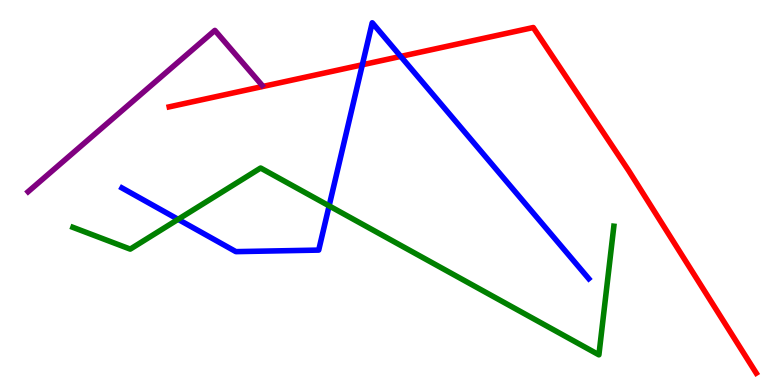[{'lines': ['blue', 'red'], 'intersections': [{'x': 4.68, 'y': 8.32}, {'x': 5.17, 'y': 8.53}]}, {'lines': ['green', 'red'], 'intersections': []}, {'lines': ['purple', 'red'], 'intersections': []}, {'lines': ['blue', 'green'], 'intersections': [{'x': 2.3, 'y': 4.3}, {'x': 4.25, 'y': 4.65}]}, {'lines': ['blue', 'purple'], 'intersections': []}, {'lines': ['green', 'purple'], 'intersections': []}]